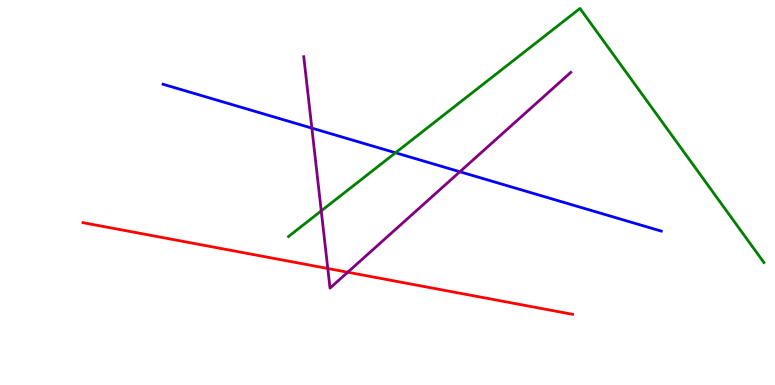[{'lines': ['blue', 'red'], 'intersections': []}, {'lines': ['green', 'red'], 'intersections': []}, {'lines': ['purple', 'red'], 'intersections': [{'x': 4.23, 'y': 3.03}, {'x': 4.49, 'y': 2.93}]}, {'lines': ['blue', 'green'], 'intersections': [{'x': 5.1, 'y': 6.03}]}, {'lines': ['blue', 'purple'], 'intersections': [{'x': 4.02, 'y': 6.67}, {'x': 5.93, 'y': 5.54}]}, {'lines': ['green', 'purple'], 'intersections': [{'x': 4.15, 'y': 4.52}]}]